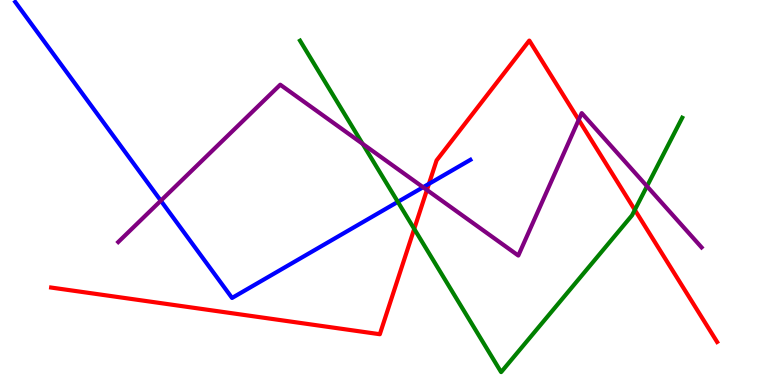[{'lines': ['blue', 'red'], 'intersections': [{'x': 5.53, 'y': 5.22}]}, {'lines': ['green', 'red'], 'intersections': [{'x': 5.34, 'y': 4.06}, {'x': 8.19, 'y': 4.55}]}, {'lines': ['purple', 'red'], 'intersections': [{'x': 5.51, 'y': 5.07}, {'x': 7.47, 'y': 6.89}]}, {'lines': ['blue', 'green'], 'intersections': [{'x': 5.13, 'y': 4.76}]}, {'lines': ['blue', 'purple'], 'intersections': [{'x': 2.08, 'y': 4.79}, {'x': 5.46, 'y': 5.14}]}, {'lines': ['green', 'purple'], 'intersections': [{'x': 4.68, 'y': 6.26}, {'x': 8.35, 'y': 5.16}]}]